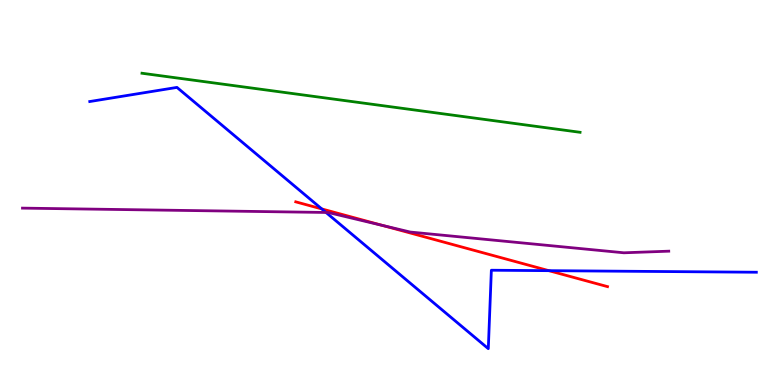[{'lines': ['blue', 'red'], 'intersections': [{'x': 4.15, 'y': 4.57}, {'x': 7.08, 'y': 2.97}]}, {'lines': ['green', 'red'], 'intersections': []}, {'lines': ['purple', 'red'], 'intersections': [{'x': 4.94, 'y': 4.14}]}, {'lines': ['blue', 'green'], 'intersections': []}, {'lines': ['blue', 'purple'], 'intersections': [{'x': 4.21, 'y': 4.48}]}, {'lines': ['green', 'purple'], 'intersections': []}]